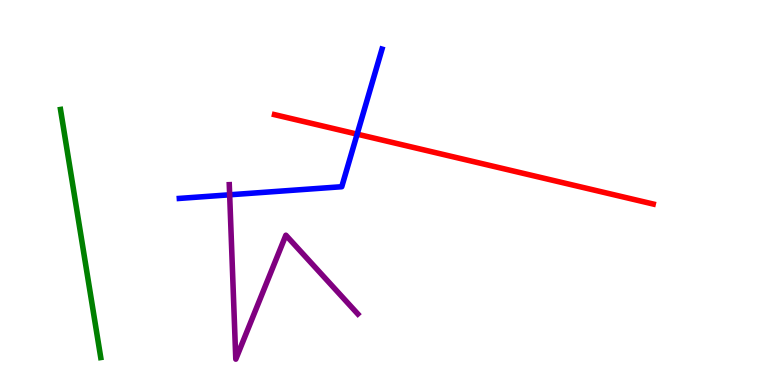[{'lines': ['blue', 'red'], 'intersections': [{'x': 4.61, 'y': 6.52}]}, {'lines': ['green', 'red'], 'intersections': []}, {'lines': ['purple', 'red'], 'intersections': []}, {'lines': ['blue', 'green'], 'intersections': []}, {'lines': ['blue', 'purple'], 'intersections': [{'x': 2.96, 'y': 4.94}]}, {'lines': ['green', 'purple'], 'intersections': []}]